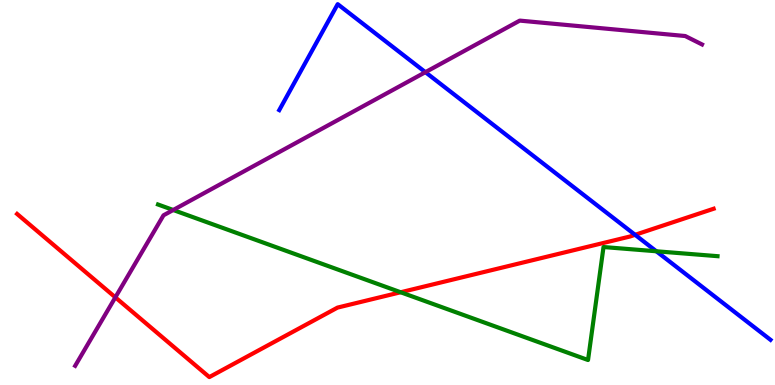[{'lines': ['blue', 'red'], 'intersections': [{'x': 8.19, 'y': 3.9}]}, {'lines': ['green', 'red'], 'intersections': [{'x': 5.17, 'y': 2.41}]}, {'lines': ['purple', 'red'], 'intersections': [{'x': 1.49, 'y': 2.28}]}, {'lines': ['blue', 'green'], 'intersections': [{'x': 8.47, 'y': 3.47}]}, {'lines': ['blue', 'purple'], 'intersections': [{'x': 5.49, 'y': 8.13}]}, {'lines': ['green', 'purple'], 'intersections': [{'x': 2.23, 'y': 4.55}]}]